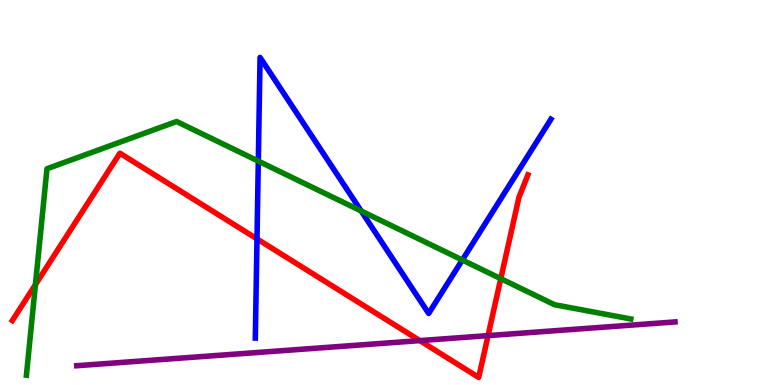[{'lines': ['blue', 'red'], 'intersections': [{'x': 3.32, 'y': 3.8}]}, {'lines': ['green', 'red'], 'intersections': [{'x': 0.457, 'y': 2.61}, {'x': 6.46, 'y': 2.76}]}, {'lines': ['purple', 'red'], 'intersections': [{'x': 5.42, 'y': 1.15}, {'x': 6.3, 'y': 1.28}]}, {'lines': ['blue', 'green'], 'intersections': [{'x': 3.33, 'y': 5.82}, {'x': 4.66, 'y': 4.52}, {'x': 5.97, 'y': 3.25}]}, {'lines': ['blue', 'purple'], 'intersections': []}, {'lines': ['green', 'purple'], 'intersections': []}]